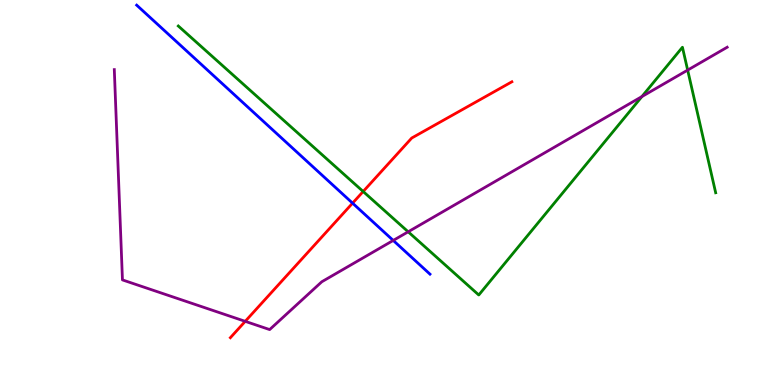[{'lines': ['blue', 'red'], 'intersections': [{'x': 4.55, 'y': 4.72}]}, {'lines': ['green', 'red'], 'intersections': [{'x': 4.69, 'y': 5.03}]}, {'lines': ['purple', 'red'], 'intersections': [{'x': 3.16, 'y': 1.65}]}, {'lines': ['blue', 'green'], 'intersections': []}, {'lines': ['blue', 'purple'], 'intersections': [{'x': 5.07, 'y': 3.75}]}, {'lines': ['green', 'purple'], 'intersections': [{'x': 5.27, 'y': 3.98}, {'x': 8.28, 'y': 7.49}, {'x': 8.87, 'y': 8.18}]}]